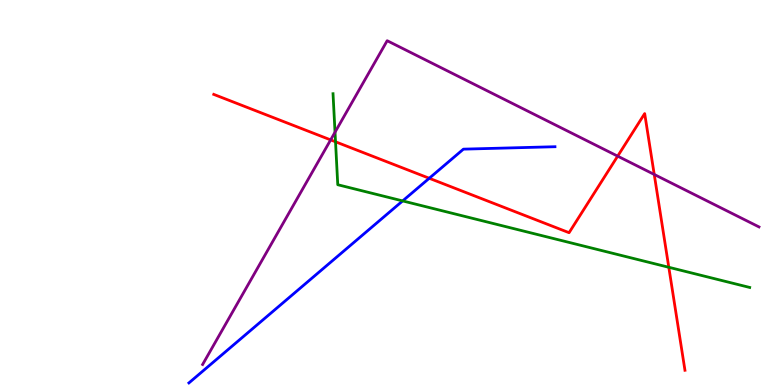[{'lines': ['blue', 'red'], 'intersections': [{'x': 5.54, 'y': 5.37}]}, {'lines': ['green', 'red'], 'intersections': [{'x': 4.33, 'y': 6.32}, {'x': 8.63, 'y': 3.06}]}, {'lines': ['purple', 'red'], 'intersections': [{'x': 4.27, 'y': 6.37}, {'x': 7.97, 'y': 5.94}, {'x': 8.44, 'y': 5.47}]}, {'lines': ['blue', 'green'], 'intersections': [{'x': 5.2, 'y': 4.78}]}, {'lines': ['blue', 'purple'], 'intersections': []}, {'lines': ['green', 'purple'], 'intersections': [{'x': 4.32, 'y': 6.57}]}]